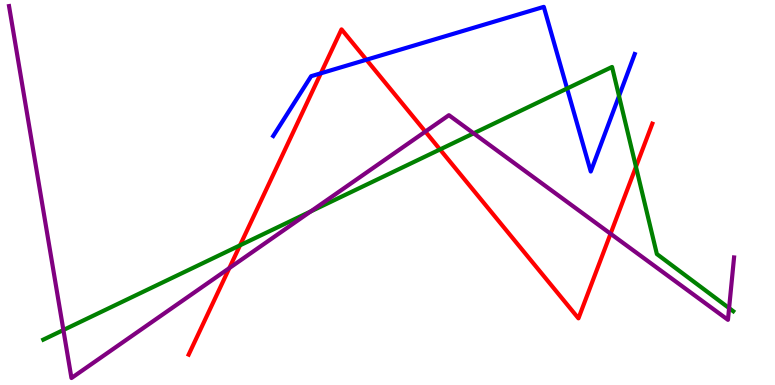[{'lines': ['blue', 'red'], 'intersections': [{'x': 4.14, 'y': 8.1}, {'x': 4.73, 'y': 8.45}]}, {'lines': ['green', 'red'], 'intersections': [{'x': 3.1, 'y': 3.63}, {'x': 5.68, 'y': 6.12}, {'x': 8.21, 'y': 5.67}]}, {'lines': ['purple', 'red'], 'intersections': [{'x': 2.96, 'y': 3.04}, {'x': 5.49, 'y': 6.58}, {'x': 7.88, 'y': 3.93}]}, {'lines': ['blue', 'green'], 'intersections': [{'x': 7.32, 'y': 7.7}, {'x': 7.99, 'y': 7.51}]}, {'lines': ['blue', 'purple'], 'intersections': []}, {'lines': ['green', 'purple'], 'intersections': [{'x': 0.818, 'y': 1.43}, {'x': 4.01, 'y': 4.51}, {'x': 6.11, 'y': 6.54}, {'x': 9.41, 'y': 2.0}]}]